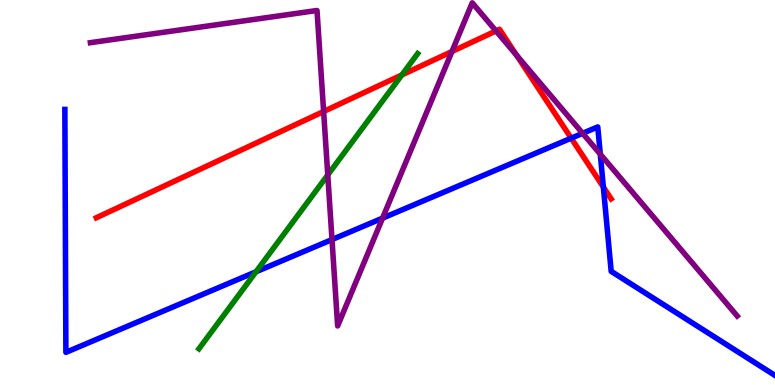[{'lines': ['blue', 'red'], 'intersections': [{'x': 7.37, 'y': 6.41}, {'x': 7.79, 'y': 5.14}]}, {'lines': ['green', 'red'], 'intersections': [{'x': 5.19, 'y': 8.05}]}, {'lines': ['purple', 'red'], 'intersections': [{'x': 4.18, 'y': 7.1}, {'x': 5.83, 'y': 8.66}, {'x': 6.4, 'y': 9.2}, {'x': 6.67, 'y': 8.56}]}, {'lines': ['blue', 'green'], 'intersections': [{'x': 3.3, 'y': 2.94}]}, {'lines': ['blue', 'purple'], 'intersections': [{'x': 4.28, 'y': 3.78}, {'x': 4.94, 'y': 4.33}, {'x': 7.52, 'y': 6.54}, {'x': 7.75, 'y': 6.0}]}, {'lines': ['green', 'purple'], 'intersections': [{'x': 4.23, 'y': 5.46}]}]